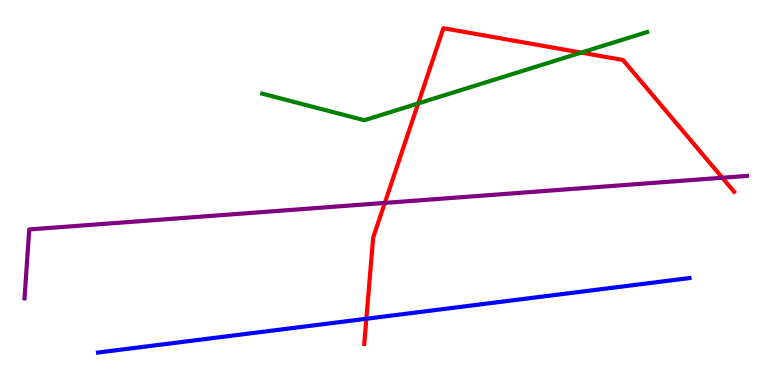[{'lines': ['blue', 'red'], 'intersections': [{'x': 4.73, 'y': 1.72}]}, {'lines': ['green', 'red'], 'intersections': [{'x': 5.4, 'y': 7.31}, {'x': 7.5, 'y': 8.63}]}, {'lines': ['purple', 'red'], 'intersections': [{'x': 4.97, 'y': 4.73}, {'x': 9.32, 'y': 5.38}]}, {'lines': ['blue', 'green'], 'intersections': []}, {'lines': ['blue', 'purple'], 'intersections': []}, {'lines': ['green', 'purple'], 'intersections': []}]